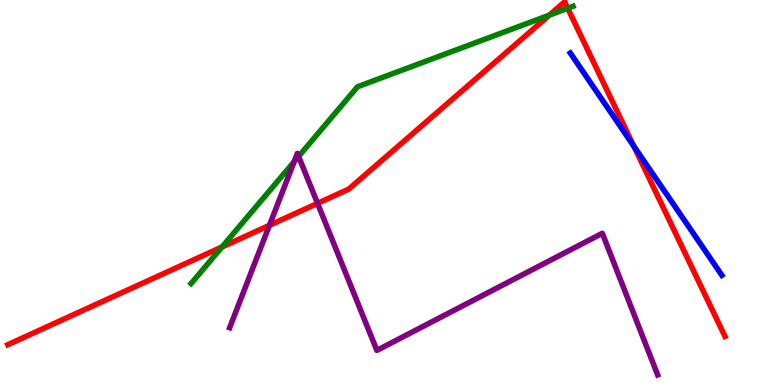[{'lines': ['blue', 'red'], 'intersections': [{'x': 8.18, 'y': 6.21}]}, {'lines': ['green', 'red'], 'intersections': [{'x': 2.86, 'y': 3.59}, {'x': 7.09, 'y': 9.61}, {'x': 7.33, 'y': 9.79}]}, {'lines': ['purple', 'red'], 'intersections': [{'x': 3.48, 'y': 4.15}, {'x': 4.1, 'y': 4.72}]}, {'lines': ['blue', 'green'], 'intersections': []}, {'lines': ['blue', 'purple'], 'intersections': []}, {'lines': ['green', 'purple'], 'intersections': [{'x': 3.8, 'y': 5.8}, {'x': 3.85, 'y': 5.94}]}]